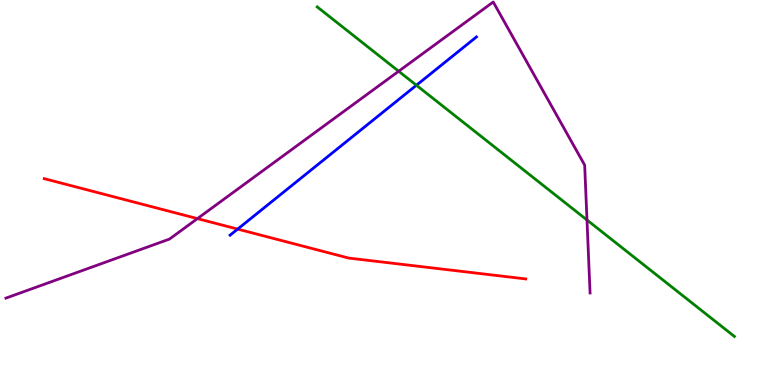[{'lines': ['blue', 'red'], 'intersections': [{'x': 3.07, 'y': 4.05}]}, {'lines': ['green', 'red'], 'intersections': []}, {'lines': ['purple', 'red'], 'intersections': [{'x': 2.55, 'y': 4.32}]}, {'lines': ['blue', 'green'], 'intersections': [{'x': 5.37, 'y': 7.79}]}, {'lines': ['blue', 'purple'], 'intersections': []}, {'lines': ['green', 'purple'], 'intersections': [{'x': 5.14, 'y': 8.15}, {'x': 7.57, 'y': 4.29}]}]